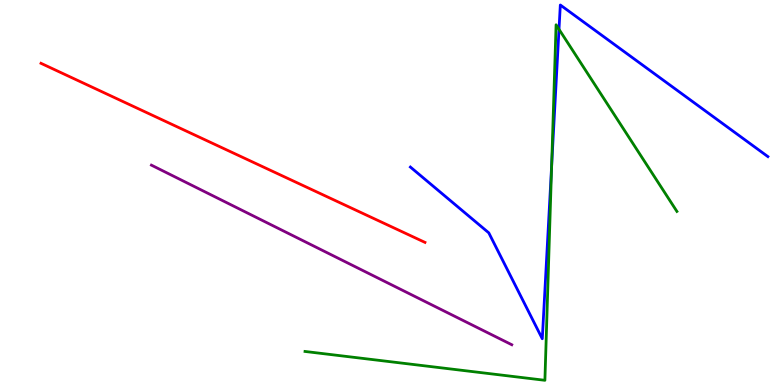[{'lines': ['blue', 'red'], 'intersections': []}, {'lines': ['green', 'red'], 'intersections': []}, {'lines': ['purple', 'red'], 'intersections': []}, {'lines': ['blue', 'green'], 'intersections': [{'x': 7.12, 'y': 5.71}, {'x': 7.21, 'y': 9.24}]}, {'lines': ['blue', 'purple'], 'intersections': []}, {'lines': ['green', 'purple'], 'intersections': []}]